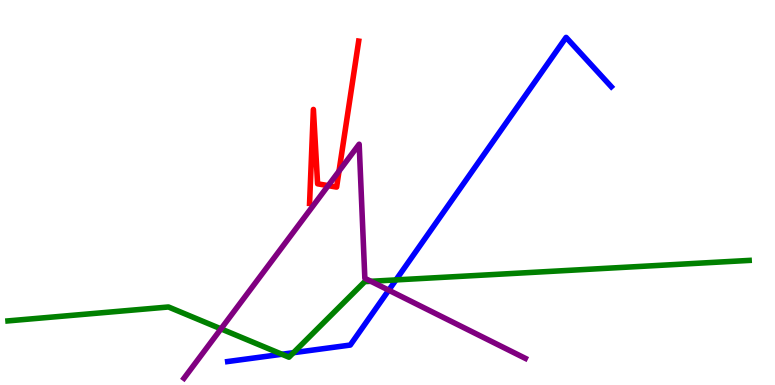[{'lines': ['blue', 'red'], 'intersections': []}, {'lines': ['green', 'red'], 'intersections': []}, {'lines': ['purple', 'red'], 'intersections': [{'x': 4.23, 'y': 5.18}, {'x': 4.37, 'y': 5.55}]}, {'lines': ['blue', 'green'], 'intersections': [{'x': 3.64, 'y': 0.799}, {'x': 3.79, 'y': 0.839}, {'x': 5.11, 'y': 2.73}]}, {'lines': ['blue', 'purple'], 'intersections': [{'x': 5.02, 'y': 2.46}]}, {'lines': ['green', 'purple'], 'intersections': [{'x': 2.85, 'y': 1.46}, {'x': 4.79, 'y': 2.69}]}]